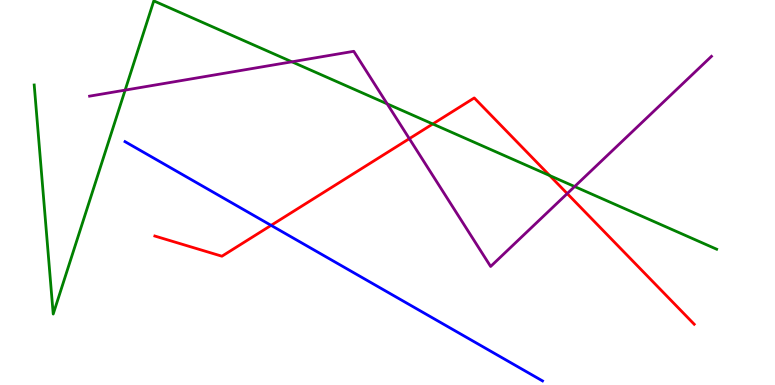[{'lines': ['blue', 'red'], 'intersections': [{'x': 3.5, 'y': 4.15}]}, {'lines': ['green', 'red'], 'intersections': [{'x': 5.58, 'y': 6.78}, {'x': 7.09, 'y': 5.44}]}, {'lines': ['purple', 'red'], 'intersections': [{'x': 5.28, 'y': 6.4}, {'x': 7.32, 'y': 4.97}]}, {'lines': ['blue', 'green'], 'intersections': []}, {'lines': ['blue', 'purple'], 'intersections': []}, {'lines': ['green', 'purple'], 'intersections': [{'x': 1.61, 'y': 7.66}, {'x': 3.77, 'y': 8.39}, {'x': 5.0, 'y': 7.3}, {'x': 7.41, 'y': 5.15}]}]